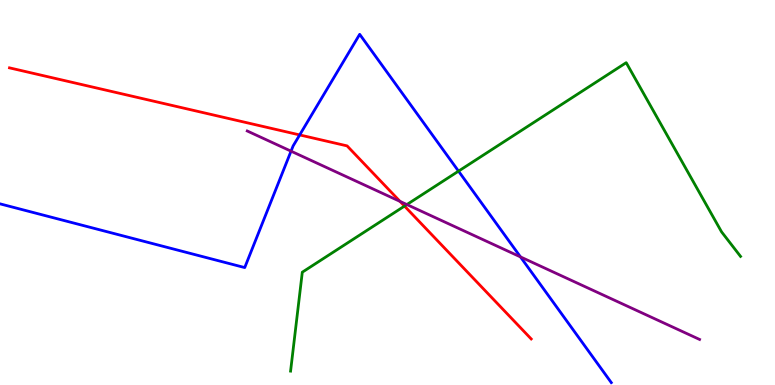[{'lines': ['blue', 'red'], 'intersections': [{'x': 3.87, 'y': 6.5}]}, {'lines': ['green', 'red'], 'intersections': [{'x': 5.22, 'y': 4.65}]}, {'lines': ['purple', 'red'], 'intersections': [{'x': 5.16, 'y': 4.77}]}, {'lines': ['blue', 'green'], 'intersections': [{'x': 5.92, 'y': 5.55}]}, {'lines': ['blue', 'purple'], 'intersections': [{'x': 3.76, 'y': 6.07}, {'x': 6.72, 'y': 3.33}]}, {'lines': ['green', 'purple'], 'intersections': [{'x': 5.25, 'y': 4.69}]}]